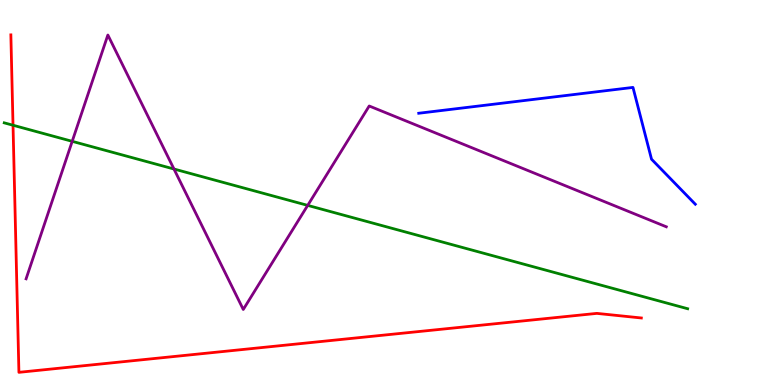[{'lines': ['blue', 'red'], 'intersections': []}, {'lines': ['green', 'red'], 'intersections': [{'x': 0.168, 'y': 6.75}]}, {'lines': ['purple', 'red'], 'intersections': []}, {'lines': ['blue', 'green'], 'intersections': []}, {'lines': ['blue', 'purple'], 'intersections': []}, {'lines': ['green', 'purple'], 'intersections': [{'x': 0.932, 'y': 6.33}, {'x': 2.24, 'y': 5.61}, {'x': 3.97, 'y': 4.67}]}]